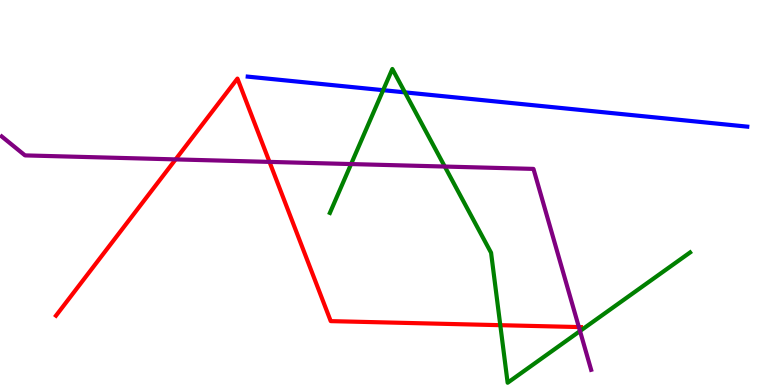[{'lines': ['blue', 'red'], 'intersections': []}, {'lines': ['green', 'red'], 'intersections': [{'x': 6.46, 'y': 1.55}]}, {'lines': ['purple', 'red'], 'intersections': [{'x': 2.27, 'y': 5.86}, {'x': 3.48, 'y': 5.8}, {'x': 7.47, 'y': 1.5}]}, {'lines': ['blue', 'green'], 'intersections': [{'x': 4.94, 'y': 7.66}, {'x': 5.22, 'y': 7.6}]}, {'lines': ['blue', 'purple'], 'intersections': []}, {'lines': ['green', 'purple'], 'intersections': [{'x': 4.53, 'y': 5.74}, {'x': 5.74, 'y': 5.67}, {'x': 7.48, 'y': 1.4}]}]